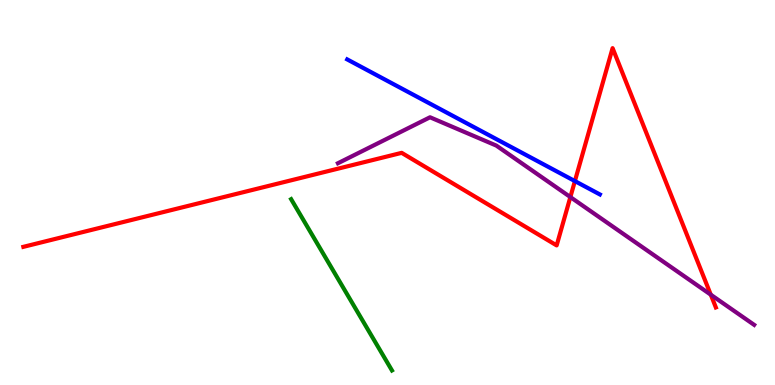[{'lines': ['blue', 'red'], 'intersections': [{'x': 7.42, 'y': 5.3}]}, {'lines': ['green', 'red'], 'intersections': []}, {'lines': ['purple', 'red'], 'intersections': [{'x': 7.36, 'y': 4.88}, {'x': 9.17, 'y': 2.35}]}, {'lines': ['blue', 'green'], 'intersections': []}, {'lines': ['blue', 'purple'], 'intersections': []}, {'lines': ['green', 'purple'], 'intersections': []}]